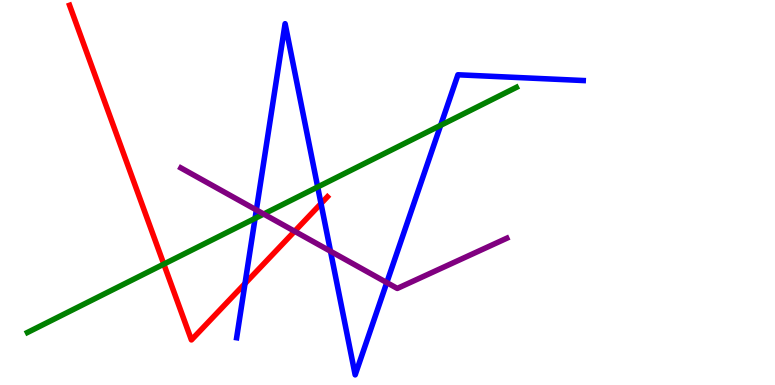[{'lines': ['blue', 'red'], 'intersections': [{'x': 3.16, 'y': 2.64}, {'x': 4.14, 'y': 4.71}]}, {'lines': ['green', 'red'], 'intersections': [{'x': 2.11, 'y': 3.14}]}, {'lines': ['purple', 'red'], 'intersections': [{'x': 3.8, 'y': 3.99}]}, {'lines': ['blue', 'green'], 'intersections': [{'x': 3.29, 'y': 4.33}, {'x': 4.1, 'y': 5.14}, {'x': 5.69, 'y': 6.74}]}, {'lines': ['blue', 'purple'], 'intersections': [{'x': 3.31, 'y': 4.55}, {'x': 4.26, 'y': 3.47}, {'x': 4.99, 'y': 2.66}]}, {'lines': ['green', 'purple'], 'intersections': [{'x': 3.4, 'y': 4.44}]}]